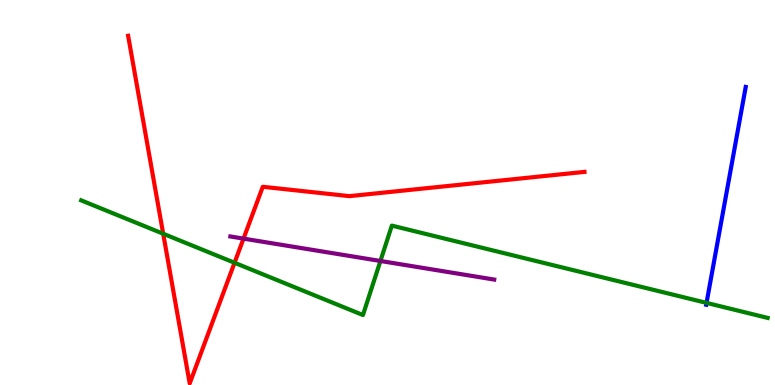[{'lines': ['blue', 'red'], 'intersections': []}, {'lines': ['green', 'red'], 'intersections': [{'x': 2.11, 'y': 3.93}, {'x': 3.03, 'y': 3.17}]}, {'lines': ['purple', 'red'], 'intersections': [{'x': 3.14, 'y': 3.8}]}, {'lines': ['blue', 'green'], 'intersections': [{'x': 9.12, 'y': 2.13}]}, {'lines': ['blue', 'purple'], 'intersections': []}, {'lines': ['green', 'purple'], 'intersections': [{'x': 4.91, 'y': 3.22}]}]